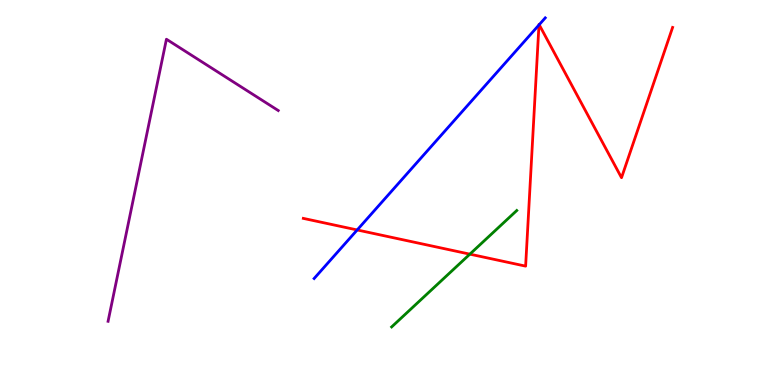[{'lines': ['blue', 'red'], 'intersections': [{'x': 4.61, 'y': 4.03}, {'x': 6.95, 'y': 9.35}, {'x': 6.96, 'y': 9.36}]}, {'lines': ['green', 'red'], 'intersections': [{'x': 6.06, 'y': 3.4}]}, {'lines': ['purple', 'red'], 'intersections': []}, {'lines': ['blue', 'green'], 'intersections': []}, {'lines': ['blue', 'purple'], 'intersections': []}, {'lines': ['green', 'purple'], 'intersections': []}]